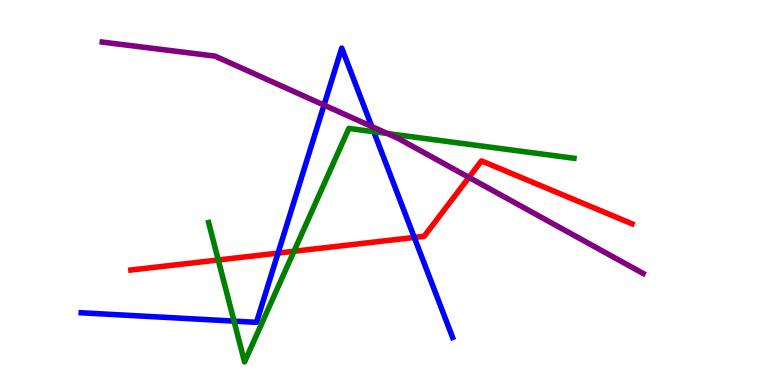[{'lines': ['blue', 'red'], 'intersections': [{'x': 3.59, 'y': 3.43}, {'x': 5.35, 'y': 3.83}]}, {'lines': ['green', 'red'], 'intersections': [{'x': 2.82, 'y': 3.25}, {'x': 3.79, 'y': 3.47}]}, {'lines': ['purple', 'red'], 'intersections': [{'x': 6.05, 'y': 5.39}]}, {'lines': ['blue', 'green'], 'intersections': [{'x': 3.02, 'y': 1.66}, {'x': 4.82, 'y': 6.58}]}, {'lines': ['blue', 'purple'], 'intersections': [{'x': 4.18, 'y': 7.27}, {'x': 4.8, 'y': 6.71}]}, {'lines': ['green', 'purple'], 'intersections': [{'x': 5.0, 'y': 6.53}]}]